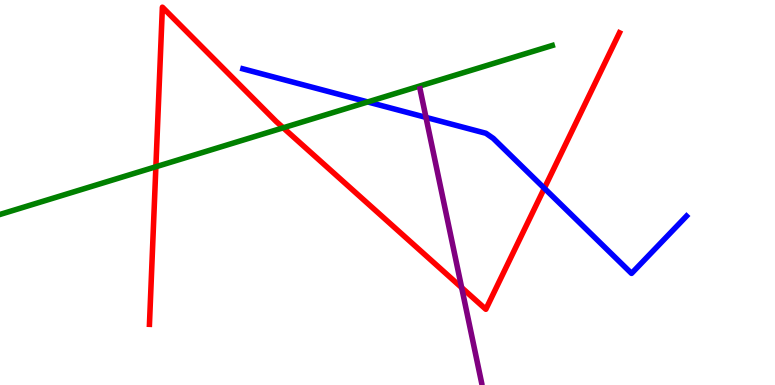[{'lines': ['blue', 'red'], 'intersections': [{'x': 7.02, 'y': 5.11}]}, {'lines': ['green', 'red'], 'intersections': [{'x': 2.01, 'y': 5.67}, {'x': 3.65, 'y': 6.68}]}, {'lines': ['purple', 'red'], 'intersections': [{'x': 5.96, 'y': 2.53}]}, {'lines': ['blue', 'green'], 'intersections': [{'x': 4.74, 'y': 7.35}]}, {'lines': ['blue', 'purple'], 'intersections': [{'x': 5.5, 'y': 6.95}]}, {'lines': ['green', 'purple'], 'intersections': []}]